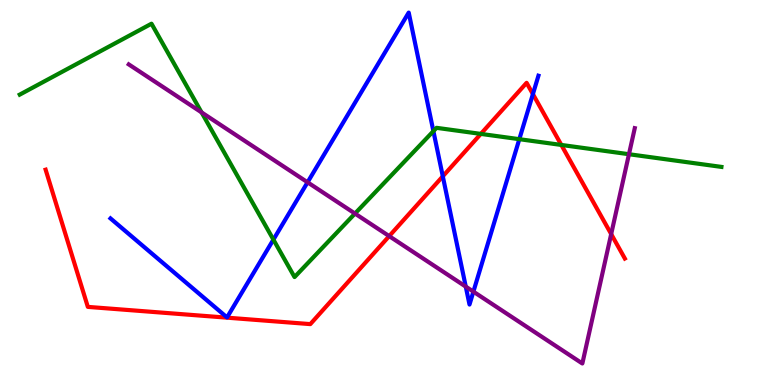[{'lines': ['blue', 'red'], 'intersections': [{'x': 5.71, 'y': 5.42}, {'x': 6.88, 'y': 7.56}]}, {'lines': ['green', 'red'], 'intersections': [{'x': 6.2, 'y': 6.52}, {'x': 7.24, 'y': 6.24}]}, {'lines': ['purple', 'red'], 'intersections': [{'x': 5.02, 'y': 3.87}, {'x': 7.89, 'y': 3.92}]}, {'lines': ['blue', 'green'], 'intersections': [{'x': 3.53, 'y': 3.78}, {'x': 5.59, 'y': 6.59}, {'x': 6.7, 'y': 6.38}]}, {'lines': ['blue', 'purple'], 'intersections': [{'x': 3.97, 'y': 5.26}, {'x': 6.01, 'y': 2.56}, {'x': 6.11, 'y': 2.42}]}, {'lines': ['green', 'purple'], 'intersections': [{'x': 2.6, 'y': 7.08}, {'x': 4.58, 'y': 4.45}, {'x': 8.12, 'y': 5.99}]}]